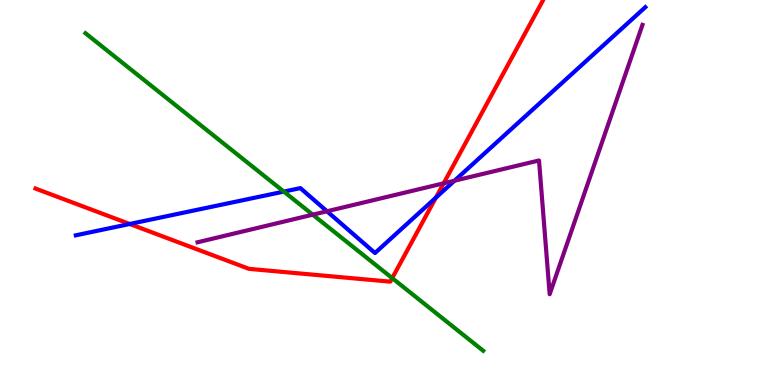[{'lines': ['blue', 'red'], 'intersections': [{'x': 1.67, 'y': 4.18}, {'x': 5.62, 'y': 4.87}]}, {'lines': ['green', 'red'], 'intersections': [{'x': 5.06, 'y': 2.78}]}, {'lines': ['purple', 'red'], 'intersections': [{'x': 5.72, 'y': 5.24}]}, {'lines': ['blue', 'green'], 'intersections': [{'x': 3.66, 'y': 5.02}]}, {'lines': ['blue', 'purple'], 'intersections': [{'x': 4.22, 'y': 4.51}, {'x': 5.86, 'y': 5.31}]}, {'lines': ['green', 'purple'], 'intersections': [{'x': 4.04, 'y': 4.42}]}]